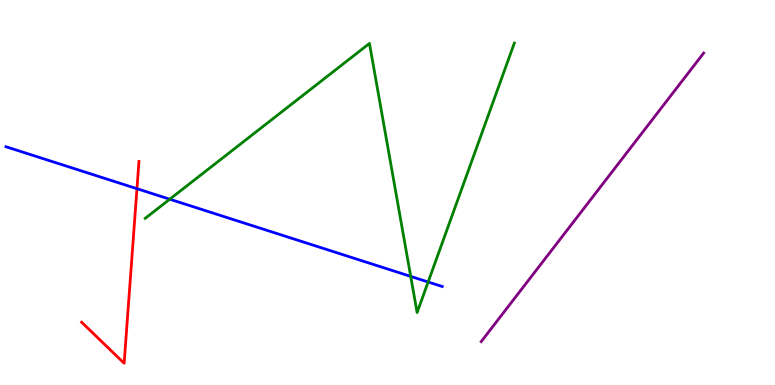[{'lines': ['blue', 'red'], 'intersections': [{'x': 1.77, 'y': 5.1}]}, {'lines': ['green', 'red'], 'intersections': []}, {'lines': ['purple', 'red'], 'intersections': []}, {'lines': ['blue', 'green'], 'intersections': [{'x': 2.19, 'y': 4.83}, {'x': 5.3, 'y': 2.82}, {'x': 5.52, 'y': 2.68}]}, {'lines': ['blue', 'purple'], 'intersections': []}, {'lines': ['green', 'purple'], 'intersections': []}]